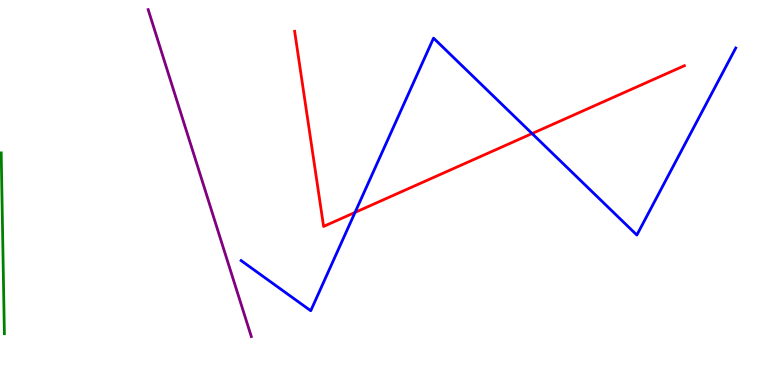[{'lines': ['blue', 'red'], 'intersections': [{'x': 4.58, 'y': 4.48}, {'x': 6.87, 'y': 6.53}]}, {'lines': ['green', 'red'], 'intersections': []}, {'lines': ['purple', 'red'], 'intersections': []}, {'lines': ['blue', 'green'], 'intersections': []}, {'lines': ['blue', 'purple'], 'intersections': []}, {'lines': ['green', 'purple'], 'intersections': []}]